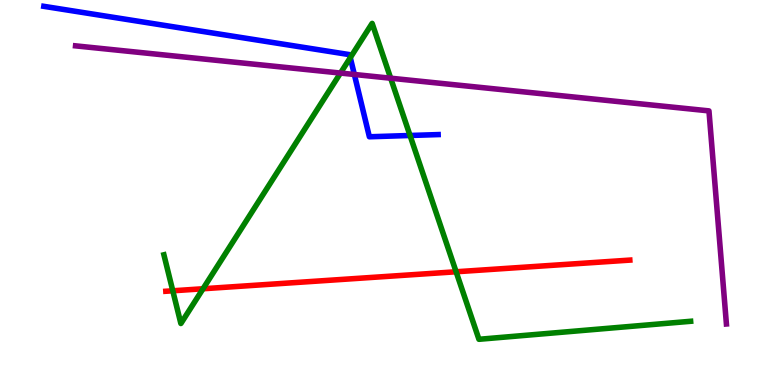[{'lines': ['blue', 'red'], 'intersections': []}, {'lines': ['green', 'red'], 'intersections': [{'x': 2.23, 'y': 2.45}, {'x': 2.62, 'y': 2.5}, {'x': 5.89, 'y': 2.94}]}, {'lines': ['purple', 'red'], 'intersections': []}, {'lines': ['blue', 'green'], 'intersections': [{'x': 4.52, 'y': 8.5}, {'x': 5.29, 'y': 6.48}]}, {'lines': ['blue', 'purple'], 'intersections': [{'x': 4.57, 'y': 8.07}]}, {'lines': ['green', 'purple'], 'intersections': [{'x': 4.39, 'y': 8.1}, {'x': 5.04, 'y': 7.97}]}]